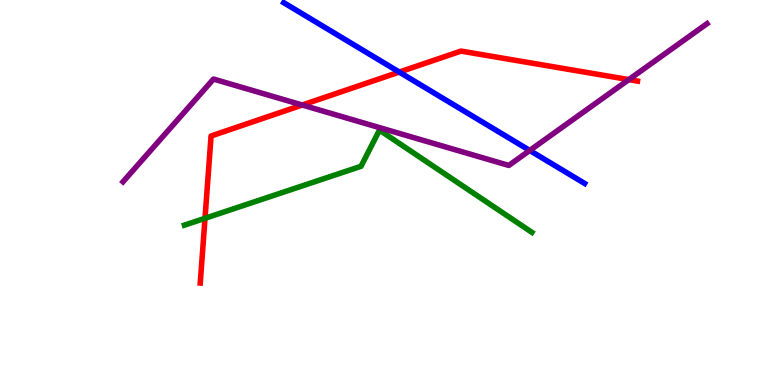[{'lines': ['blue', 'red'], 'intersections': [{'x': 5.15, 'y': 8.13}]}, {'lines': ['green', 'red'], 'intersections': [{'x': 2.65, 'y': 4.33}]}, {'lines': ['purple', 'red'], 'intersections': [{'x': 3.9, 'y': 7.27}, {'x': 8.11, 'y': 7.93}]}, {'lines': ['blue', 'green'], 'intersections': []}, {'lines': ['blue', 'purple'], 'intersections': [{'x': 6.84, 'y': 6.09}]}, {'lines': ['green', 'purple'], 'intersections': []}]